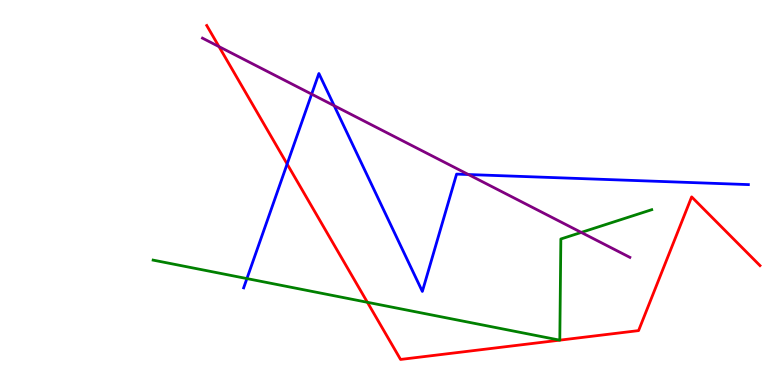[{'lines': ['blue', 'red'], 'intersections': [{'x': 3.7, 'y': 5.74}]}, {'lines': ['green', 'red'], 'intersections': [{'x': 4.74, 'y': 2.15}, {'x': 7.22, 'y': 1.16}, {'x': 7.22, 'y': 1.16}]}, {'lines': ['purple', 'red'], 'intersections': [{'x': 2.83, 'y': 8.79}]}, {'lines': ['blue', 'green'], 'intersections': [{'x': 3.19, 'y': 2.76}]}, {'lines': ['blue', 'purple'], 'intersections': [{'x': 4.02, 'y': 7.55}, {'x': 4.31, 'y': 7.25}, {'x': 6.04, 'y': 5.47}]}, {'lines': ['green', 'purple'], 'intersections': [{'x': 7.5, 'y': 3.96}]}]